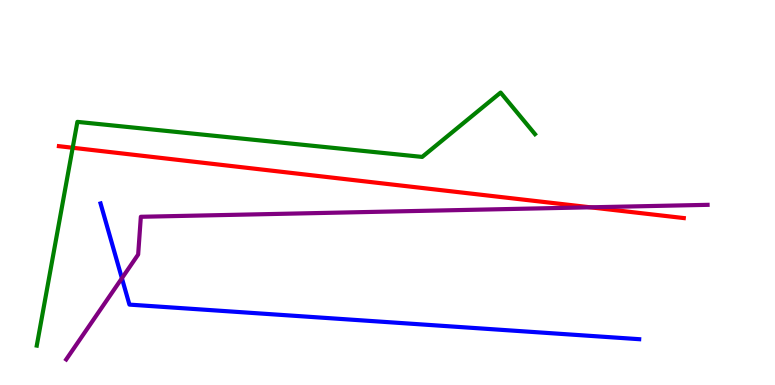[{'lines': ['blue', 'red'], 'intersections': []}, {'lines': ['green', 'red'], 'intersections': [{'x': 0.938, 'y': 6.16}]}, {'lines': ['purple', 'red'], 'intersections': [{'x': 7.62, 'y': 4.62}]}, {'lines': ['blue', 'green'], 'intersections': []}, {'lines': ['blue', 'purple'], 'intersections': [{'x': 1.57, 'y': 2.77}]}, {'lines': ['green', 'purple'], 'intersections': []}]